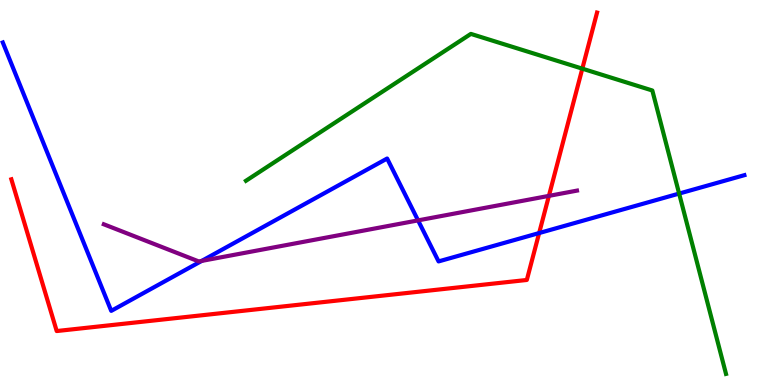[{'lines': ['blue', 'red'], 'intersections': [{'x': 6.96, 'y': 3.95}]}, {'lines': ['green', 'red'], 'intersections': [{'x': 7.51, 'y': 8.22}]}, {'lines': ['purple', 'red'], 'intersections': [{'x': 7.08, 'y': 4.91}]}, {'lines': ['blue', 'green'], 'intersections': [{'x': 8.76, 'y': 4.97}]}, {'lines': ['blue', 'purple'], 'intersections': [{'x': 2.6, 'y': 3.22}, {'x': 5.39, 'y': 4.28}]}, {'lines': ['green', 'purple'], 'intersections': []}]